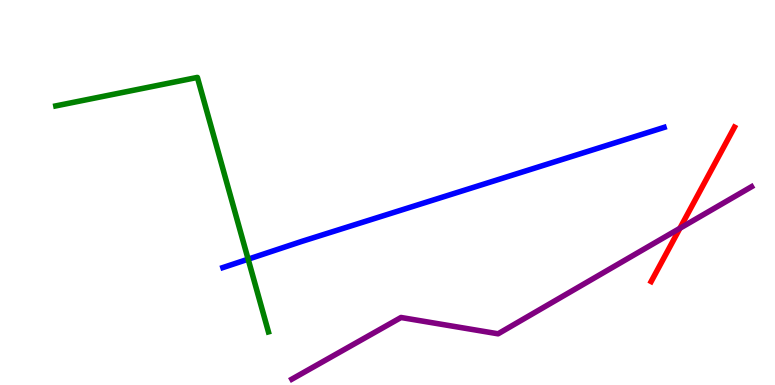[{'lines': ['blue', 'red'], 'intersections': []}, {'lines': ['green', 'red'], 'intersections': []}, {'lines': ['purple', 'red'], 'intersections': [{'x': 8.77, 'y': 4.07}]}, {'lines': ['blue', 'green'], 'intersections': [{'x': 3.2, 'y': 3.27}]}, {'lines': ['blue', 'purple'], 'intersections': []}, {'lines': ['green', 'purple'], 'intersections': []}]